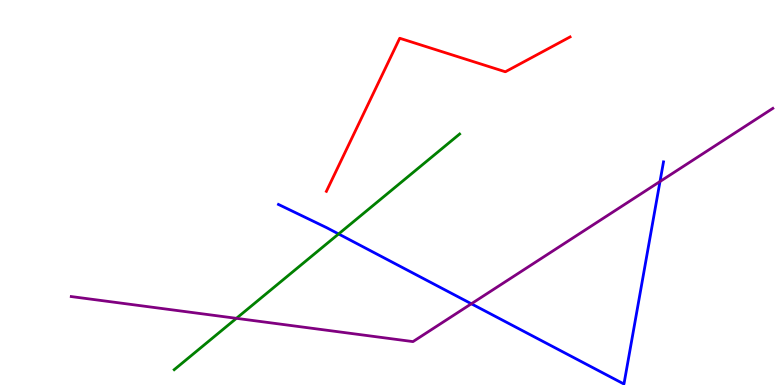[{'lines': ['blue', 'red'], 'intersections': []}, {'lines': ['green', 'red'], 'intersections': []}, {'lines': ['purple', 'red'], 'intersections': []}, {'lines': ['blue', 'green'], 'intersections': [{'x': 4.37, 'y': 3.92}]}, {'lines': ['blue', 'purple'], 'intersections': [{'x': 6.08, 'y': 2.11}, {'x': 8.52, 'y': 5.29}]}, {'lines': ['green', 'purple'], 'intersections': [{'x': 3.05, 'y': 1.73}]}]